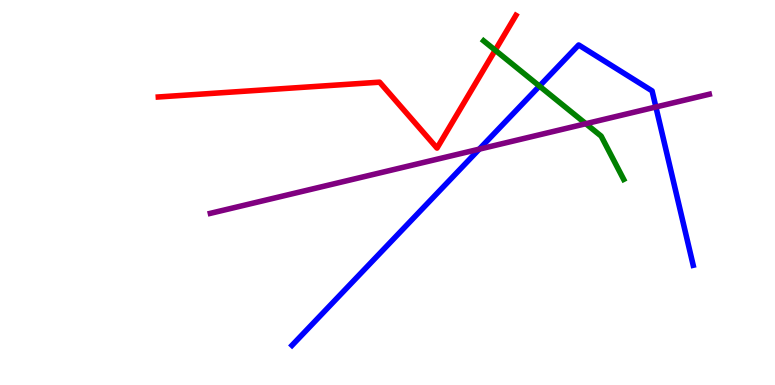[{'lines': ['blue', 'red'], 'intersections': []}, {'lines': ['green', 'red'], 'intersections': [{'x': 6.39, 'y': 8.7}]}, {'lines': ['purple', 'red'], 'intersections': []}, {'lines': ['blue', 'green'], 'intersections': [{'x': 6.96, 'y': 7.76}]}, {'lines': ['blue', 'purple'], 'intersections': [{'x': 6.18, 'y': 6.13}, {'x': 8.46, 'y': 7.22}]}, {'lines': ['green', 'purple'], 'intersections': [{'x': 7.56, 'y': 6.79}]}]